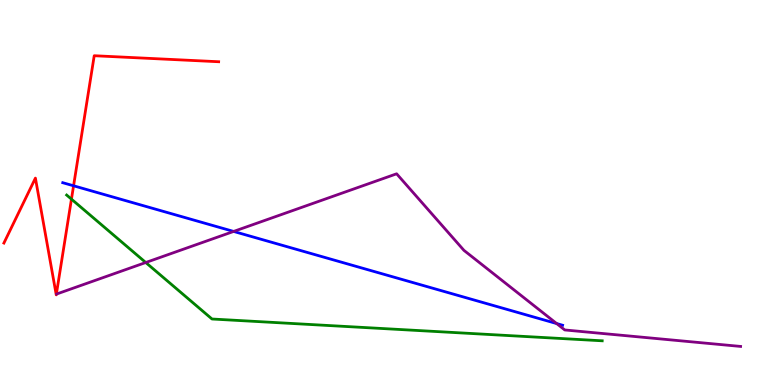[{'lines': ['blue', 'red'], 'intersections': [{'x': 0.949, 'y': 5.17}]}, {'lines': ['green', 'red'], 'intersections': [{'x': 0.922, 'y': 4.83}]}, {'lines': ['purple', 'red'], 'intersections': []}, {'lines': ['blue', 'green'], 'intersections': []}, {'lines': ['blue', 'purple'], 'intersections': [{'x': 3.01, 'y': 3.99}, {'x': 7.18, 'y': 1.6}]}, {'lines': ['green', 'purple'], 'intersections': [{'x': 1.88, 'y': 3.18}]}]